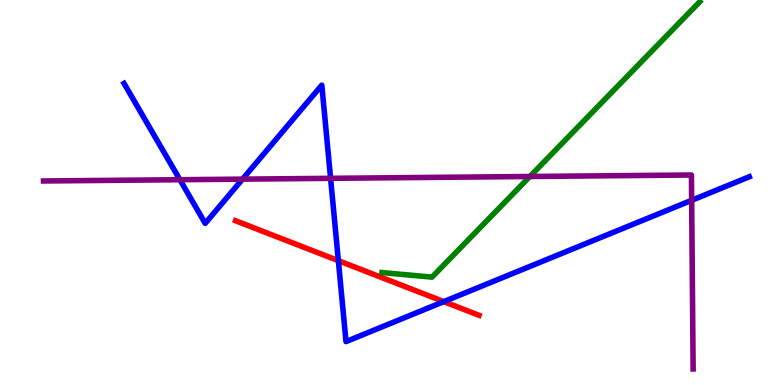[{'lines': ['blue', 'red'], 'intersections': [{'x': 4.37, 'y': 3.23}, {'x': 5.73, 'y': 2.17}]}, {'lines': ['green', 'red'], 'intersections': []}, {'lines': ['purple', 'red'], 'intersections': []}, {'lines': ['blue', 'green'], 'intersections': []}, {'lines': ['blue', 'purple'], 'intersections': [{'x': 2.32, 'y': 5.33}, {'x': 3.13, 'y': 5.35}, {'x': 4.27, 'y': 5.37}, {'x': 8.92, 'y': 4.8}]}, {'lines': ['green', 'purple'], 'intersections': [{'x': 6.84, 'y': 5.42}]}]